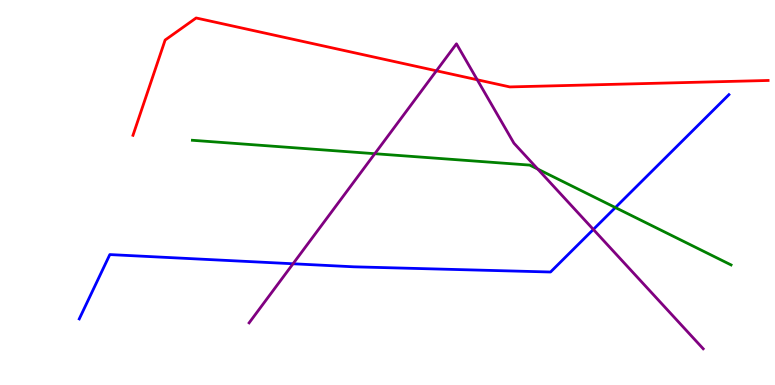[{'lines': ['blue', 'red'], 'intersections': []}, {'lines': ['green', 'red'], 'intersections': []}, {'lines': ['purple', 'red'], 'intersections': [{'x': 5.63, 'y': 8.16}, {'x': 6.16, 'y': 7.93}]}, {'lines': ['blue', 'green'], 'intersections': [{'x': 7.94, 'y': 4.61}]}, {'lines': ['blue', 'purple'], 'intersections': [{'x': 3.78, 'y': 3.15}, {'x': 7.66, 'y': 4.04}]}, {'lines': ['green', 'purple'], 'intersections': [{'x': 4.84, 'y': 6.01}, {'x': 6.94, 'y': 5.61}]}]